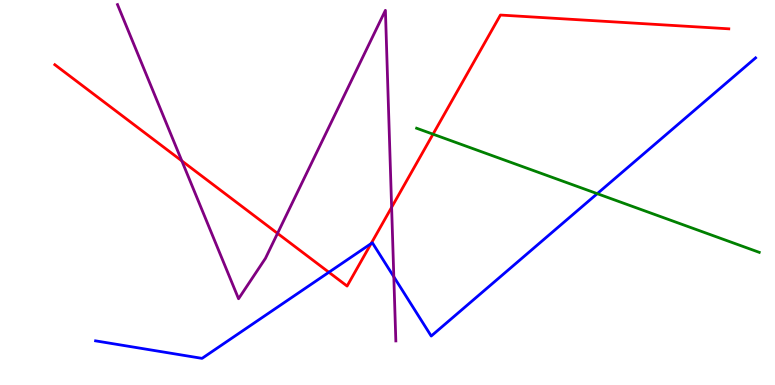[{'lines': ['blue', 'red'], 'intersections': [{'x': 4.24, 'y': 2.93}, {'x': 4.79, 'y': 3.67}]}, {'lines': ['green', 'red'], 'intersections': [{'x': 5.59, 'y': 6.51}]}, {'lines': ['purple', 'red'], 'intersections': [{'x': 2.35, 'y': 5.82}, {'x': 3.58, 'y': 3.94}, {'x': 5.05, 'y': 4.61}]}, {'lines': ['blue', 'green'], 'intersections': [{'x': 7.71, 'y': 4.97}]}, {'lines': ['blue', 'purple'], 'intersections': [{'x': 5.08, 'y': 2.81}]}, {'lines': ['green', 'purple'], 'intersections': []}]